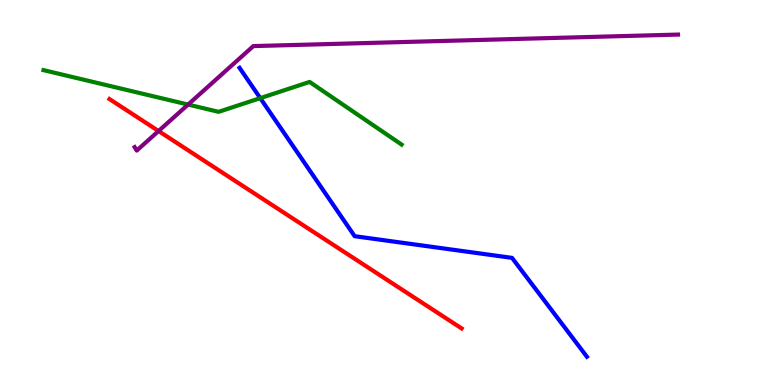[{'lines': ['blue', 'red'], 'intersections': []}, {'lines': ['green', 'red'], 'intersections': []}, {'lines': ['purple', 'red'], 'intersections': [{'x': 2.05, 'y': 6.6}]}, {'lines': ['blue', 'green'], 'intersections': [{'x': 3.36, 'y': 7.45}]}, {'lines': ['blue', 'purple'], 'intersections': []}, {'lines': ['green', 'purple'], 'intersections': [{'x': 2.43, 'y': 7.28}]}]